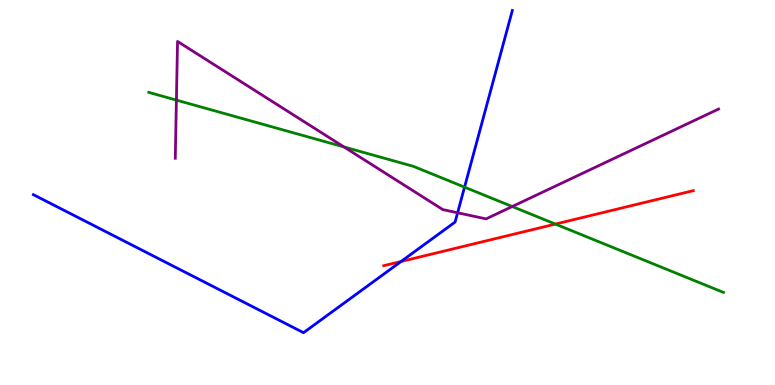[{'lines': ['blue', 'red'], 'intersections': [{'x': 5.17, 'y': 3.21}]}, {'lines': ['green', 'red'], 'intersections': [{'x': 7.17, 'y': 4.18}]}, {'lines': ['purple', 'red'], 'intersections': []}, {'lines': ['blue', 'green'], 'intersections': [{'x': 5.99, 'y': 5.14}]}, {'lines': ['blue', 'purple'], 'intersections': [{'x': 5.9, 'y': 4.47}]}, {'lines': ['green', 'purple'], 'intersections': [{'x': 2.28, 'y': 7.4}, {'x': 4.44, 'y': 6.18}, {'x': 6.61, 'y': 4.64}]}]